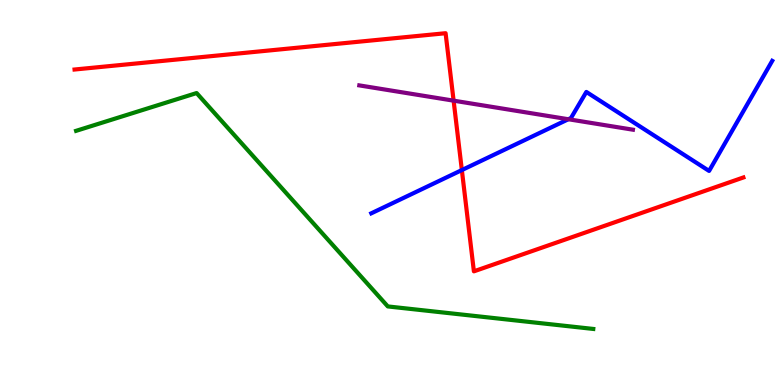[{'lines': ['blue', 'red'], 'intersections': [{'x': 5.96, 'y': 5.58}]}, {'lines': ['green', 'red'], 'intersections': []}, {'lines': ['purple', 'red'], 'intersections': [{'x': 5.85, 'y': 7.39}]}, {'lines': ['blue', 'green'], 'intersections': []}, {'lines': ['blue', 'purple'], 'intersections': [{'x': 7.33, 'y': 6.9}]}, {'lines': ['green', 'purple'], 'intersections': []}]